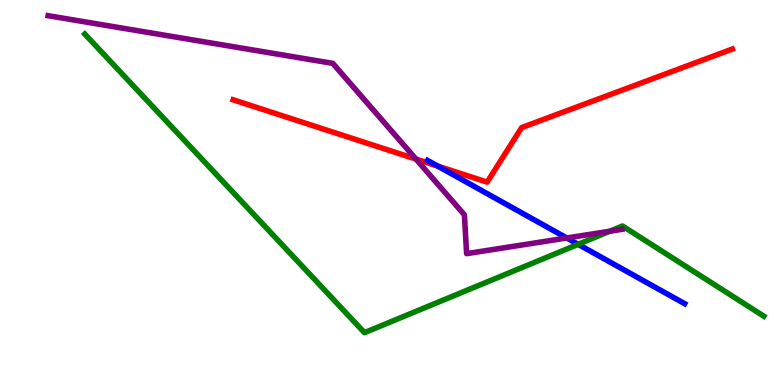[{'lines': ['blue', 'red'], 'intersections': [{'x': 5.65, 'y': 5.68}]}, {'lines': ['green', 'red'], 'intersections': []}, {'lines': ['purple', 'red'], 'intersections': [{'x': 5.37, 'y': 5.87}]}, {'lines': ['blue', 'green'], 'intersections': [{'x': 7.46, 'y': 3.65}]}, {'lines': ['blue', 'purple'], 'intersections': [{'x': 7.31, 'y': 3.82}]}, {'lines': ['green', 'purple'], 'intersections': [{'x': 7.87, 'y': 3.99}]}]